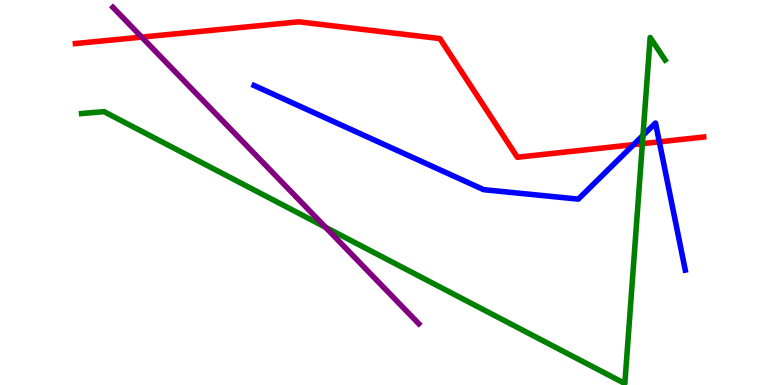[{'lines': ['blue', 'red'], 'intersections': [{'x': 8.18, 'y': 6.24}, {'x': 8.51, 'y': 6.32}]}, {'lines': ['green', 'red'], 'intersections': [{'x': 8.29, 'y': 6.27}]}, {'lines': ['purple', 'red'], 'intersections': [{'x': 1.83, 'y': 9.04}]}, {'lines': ['blue', 'green'], 'intersections': [{'x': 8.3, 'y': 6.48}]}, {'lines': ['blue', 'purple'], 'intersections': []}, {'lines': ['green', 'purple'], 'intersections': [{'x': 4.2, 'y': 4.1}]}]